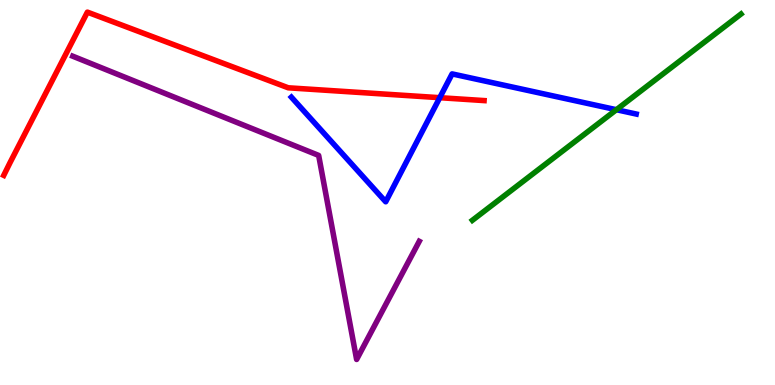[{'lines': ['blue', 'red'], 'intersections': [{'x': 5.67, 'y': 7.46}]}, {'lines': ['green', 'red'], 'intersections': []}, {'lines': ['purple', 'red'], 'intersections': []}, {'lines': ['blue', 'green'], 'intersections': [{'x': 7.95, 'y': 7.15}]}, {'lines': ['blue', 'purple'], 'intersections': []}, {'lines': ['green', 'purple'], 'intersections': []}]